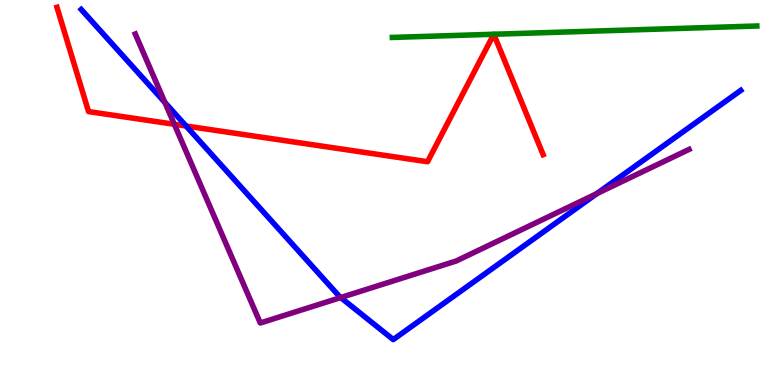[{'lines': ['blue', 'red'], 'intersections': [{'x': 2.4, 'y': 6.73}]}, {'lines': ['green', 'red'], 'intersections': [{'x': 6.37, 'y': 9.11}, {'x': 6.37, 'y': 9.11}]}, {'lines': ['purple', 'red'], 'intersections': [{'x': 2.25, 'y': 6.77}]}, {'lines': ['blue', 'green'], 'intersections': []}, {'lines': ['blue', 'purple'], 'intersections': [{'x': 2.13, 'y': 7.34}, {'x': 4.4, 'y': 2.27}, {'x': 7.7, 'y': 4.97}]}, {'lines': ['green', 'purple'], 'intersections': []}]